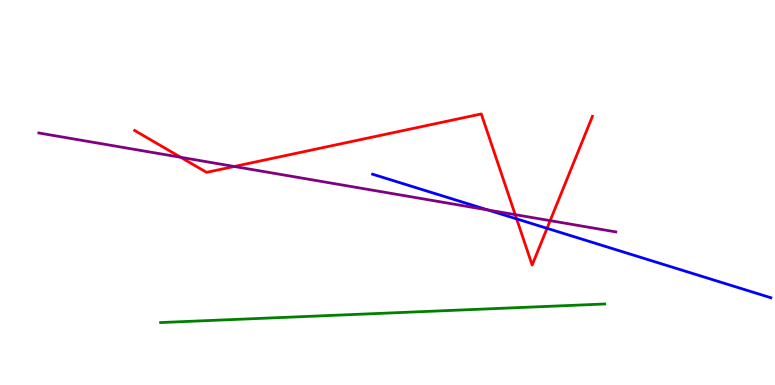[{'lines': ['blue', 'red'], 'intersections': [{'x': 6.67, 'y': 4.31}, {'x': 7.06, 'y': 4.07}]}, {'lines': ['green', 'red'], 'intersections': []}, {'lines': ['purple', 'red'], 'intersections': [{'x': 2.33, 'y': 5.91}, {'x': 3.02, 'y': 5.68}, {'x': 6.65, 'y': 4.42}, {'x': 7.1, 'y': 4.27}]}, {'lines': ['blue', 'green'], 'intersections': []}, {'lines': ['blue', 'purple'], 'intersections': [{'x': 6.3, 'y': 4.55}]}, {'lines': ['green', 'purple'], 'intersections': []}]